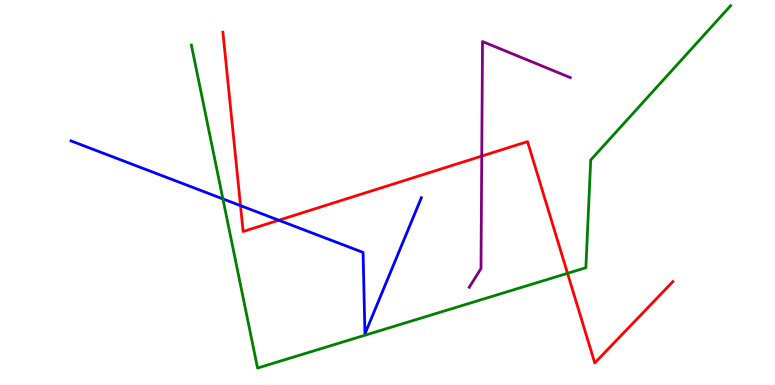[{'lines': ['blue', 'red'], 'intersections': [{'x': 3.1, 'y': 4.66}, {'x': 3.6, 'y': 4.28}]}, {'lines': ['green', 'red'], 'intersections': [{'x': 7.32, 'y': 2.9}]}, {'lines': ['purple', 'red'], 'intersections': [{'x': 6.22, 'y': 5.95}]}, {'lines': ['blue', 'green'], 'intersections': [{'x': 2.88, 'y': 4.83}]}, {'lines': ['blue', 'purple'], 'intersections': []}, {'lines': ['green', 'purple'], 'intersections': []}]